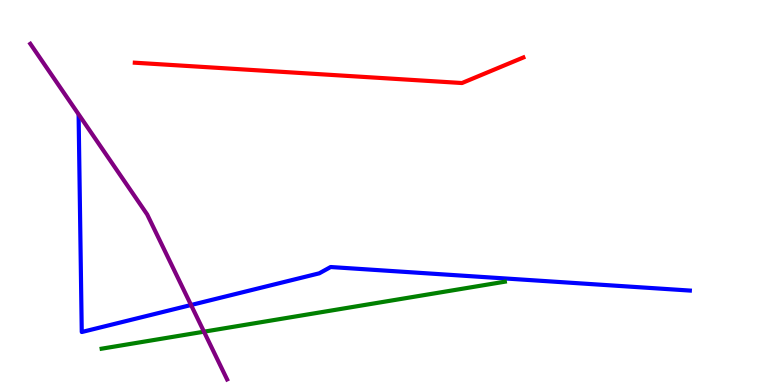[{'lines': ['blue', 'red'], 'intersections': []}, {'lines': ['green', 'red'], 'intersections': []}, {'lines': ['purple', 'red'], 'intersections': []}, {'lines': ['blue', 'green'], 'intersections': []}, {'lines': ['blue', 'purple'], 'intersections': [{'x': 2.47, 'y': 2.08}]}, {'lines': ['green', 'purple'], 'intersections': [{'x': 2.63, 'y': 1.38}]}]